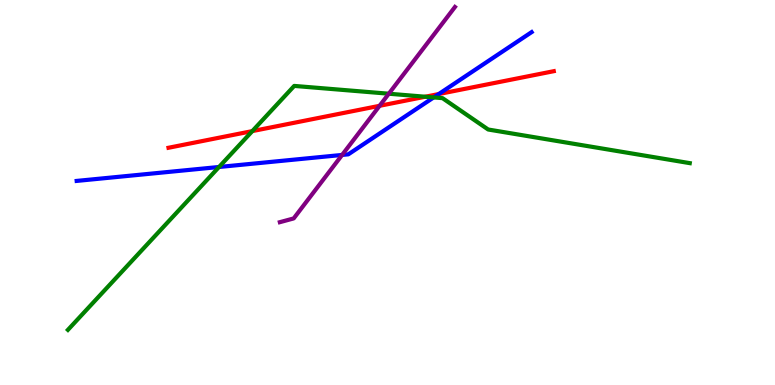[{'lines': ['blue', 'red'], 'intersections': [{'x': 5.66, 'y': 7.56}]}, {'lines': ['green', 'red'], 'intersections': [{'x': 3.26, 'y': 6.59}, {'x': 5.49, 'y': 7.49}]}, {'lines': ['purple', 'red'], 'intersections': [{'x': 4.9, 'y': 7.25}]}, {'lines': ['blue', 'green'], 'intersections': [{'x': 2.83, 'y': 5.66}, {'x': 5.6, 'y': 7.47}]}, {'lines': ['blue', 'purple'], 'intersections': [{'x': 4.41, 'y': 5.98}]}, {'lines': ['green', 'purple'], 'intersections': [{'x': 5.02, 'y': 7.57}]}]